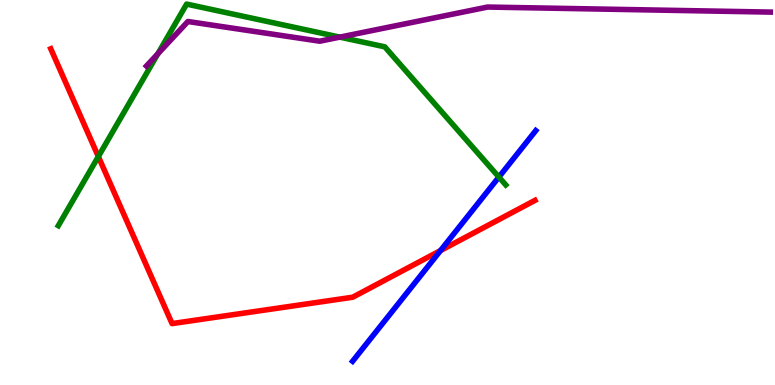[{'lines': ['blue', 'red'], 'intersections': [{'x': 5.68, 'y': 3.49}]}, {'lines': ['green', 'red'], 'intersections': [{'x': 1.27, 'y': 5.93}]}, {'lines': ['purple', 'red'], 'intersections': []}, {'lines': ['blue', 'green'], 'intersections': [{'x': 6.44, 'y': 5.4}]}, {'lines': ['blue', 'purple'], 'intersections': []}, {'lines': ['green', 'purple'], 'intersections': [{'x': 2.04, 'y': 8.6}, {'x': 4.38, 'y': 9.04}]}]